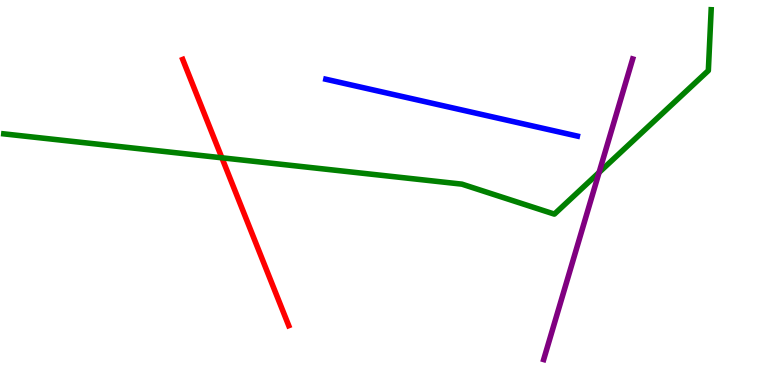[{'lines': ['blue', 'red'], 'intersections': []}, {'lines': ['green', 'red'], 'intersections': [{'x': 2.86, 'y': 5.9}]}, {'lines': ['purple', 'red'], 'intersections': []}, {'lines': ['blue', 'green'], 'intersections': []}, {'lines': ['blue', 'purple'], 'intersections': []}, {'lines': ['green', 'purple'], 'intersections': [{'x': 7.73, 'y': 5.52}]}]